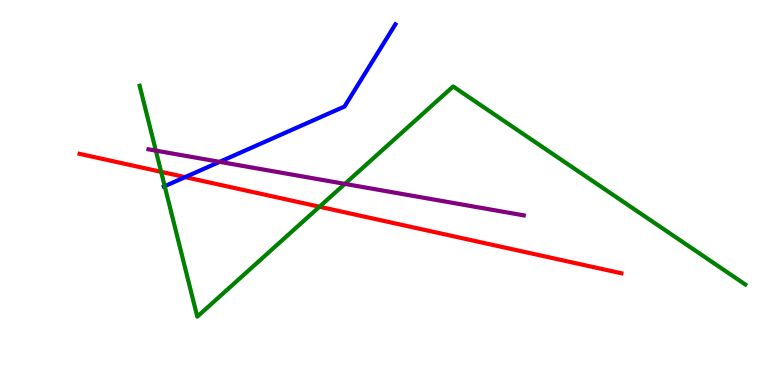[{'lines': ['blue', 'red'], 'intersections': [{'x': 2.39, 'y': 5.4}]}, {'lines': ['green', 'red'], 'intersections': [{'x': 2.08, 'y': 5.54}, {'x': 4.12, 'y': 4.63}]}, {'lines': ['purple', 'red'], 'intersections': []}, {'lines': ['blue', 'green'], 'intersections': [{'x': 2.13, 'y': 5.16}]}, {'lines': ['blue', 'purple'], 'intersections': [{'x': 2.83, 'y': 5.8}]}, {'lines': ['green', 'purple'], 'intersections': [{'x': 2.01, 'y': 6.09}, {'x': 4.45, 'y': 5.22}]}]